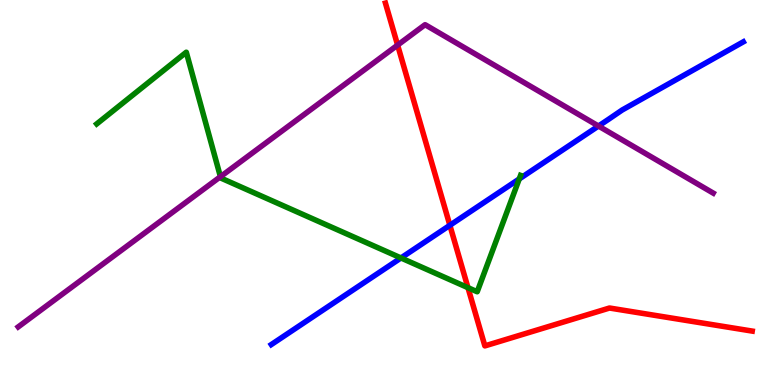[{'lines': ['blue', 'red'], 'intersections': [{'x': 5.8, 'y': 4.15}]}, {'lines': ['green', 'red'], 'intersections': [{'x': 6.04, 'y': 2.53}]}, {'lines': ['purple', 'red'], 'intersections': [{'x': 5.13, 'y': 8.83}]}, {'lines': ['blue', 'green'], 'intersections': [{'x': 5.17, 'y': 3.3}, {'x': 6.7, 'y': 5.35}]}, {'lines': ['blue', 'purple'], 'intersections': [{'x': 7.72, 'y': 6.73}]}, {'lines': ['green', 'purple'], 'intersections': [{'x': 2.84, 'y': 5.41}]}]